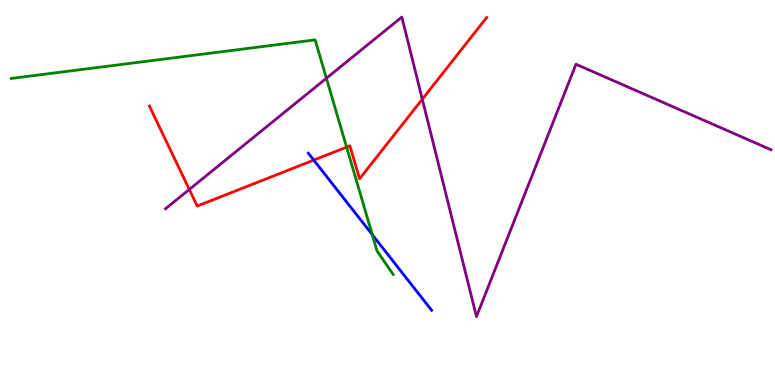[{'lines': ['blue', 'red'], 'intersections': [{'x': 4.05, 'y': 5.84}]}, {'lines': ['green', 'red'], 'intersections': [{'x': 4.47, 'y': 6.18}]}, {'lines': ['purple', 'red'], 'intersections': [{'x': 2.44, 'y': 5.08}, {'x': 5.45, 'y': 7.42}]}, {'lines': ['blue', 'green'], 'intersections': [{'x': 4.8, 'y': 3.91}]}, {'lines': ['blue', 'purple'], 'intersections': []}, {'lines': ['green', 'purple'], 'intersections': [{'x': 4.21, 'y': 7.97}]}]